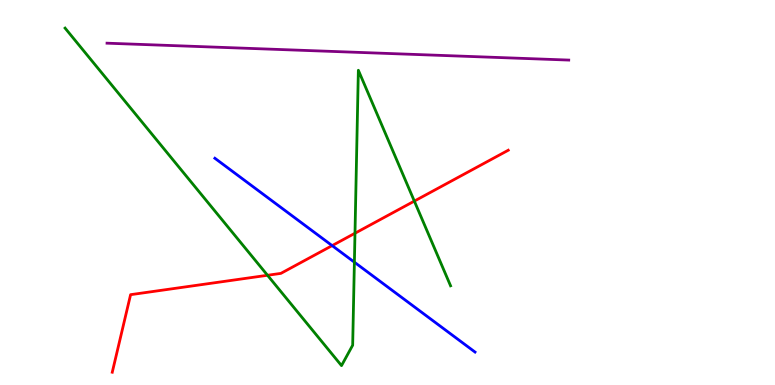[{'lines': ['blue', 'red'], 'intersections': [{'x': 4.29, 'y': 3.62}]}, {'lines': ['green', 'red'], 'intersections': [{'x': 3.45, 'y': 2.85}, {'x': 4.58, 'y': 3.94}, {'x': 5.35, 'y': 4.78}]}, {'lines': ['purple', 'red'], 'intersections': []}, {'lines': ['blue', 'green'], 'intersections': [{'x': 4.57, 'y': 3.19}]}, {'lines': ['blue', 'purple'], 'intersections': []}, {'lines': ['green', 'purple'], 'intersections': []}]